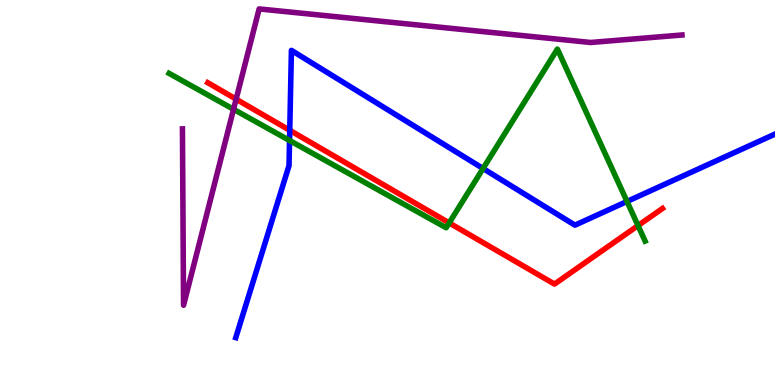[{'lines': ['blue', 'red'], 'intersections': [{'x': 3.74, 'y': 6.62}]}, {'lines': ['green', 'red'], 'intersections': [{'x': 5.8, 'y': 4.21}, {'x': 8.23, 'y': 4.14}]}, {'lines': ['purple', 'red'], 'intersections': [{'x': 3.05, 'y': 7.42}]}, {'lines': ['blue', 'green'], 'intersections': [{'x': 3.74, 'y': 6.35}, {'x': 6.23, 'y': 5.62}, {'x': 8.09, 'y': 4.77}]}, {'lines': ['blue', 'purple'], 'intersections': []}, {'lines': ['green', 'purple'], 'intersections': [{'x': 3.01, 'y': 7.16}]}]